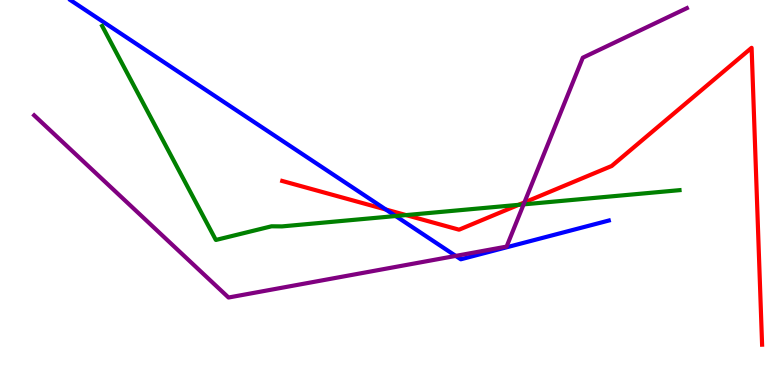[{'lines': ['blue', 'red'], 'intersections': [{'x': 4.98, 'y': 4.56}]}, {'lines': ['green', 'red'], 'intersections': [{'x': 5.24, 'y': 4.41}, {'x': 6.69, 'y': 4.68}]}, {'lines': ['purple', 'red'], 'intersections': [{'x': 6.77, 'y': 4.74}]}, {'lines': ['blue', 'green'], 'intersections': [{'x': 5.11, 'y': 4.39}]}, {'lines': ['blue', 'purple'], 'intersections': [{'x': 5.88, 'y': 3.35}]}, {'lines': ['green', 'purple'], 'intersections': [{'x': 6.76, 'y': 4.69}]}]